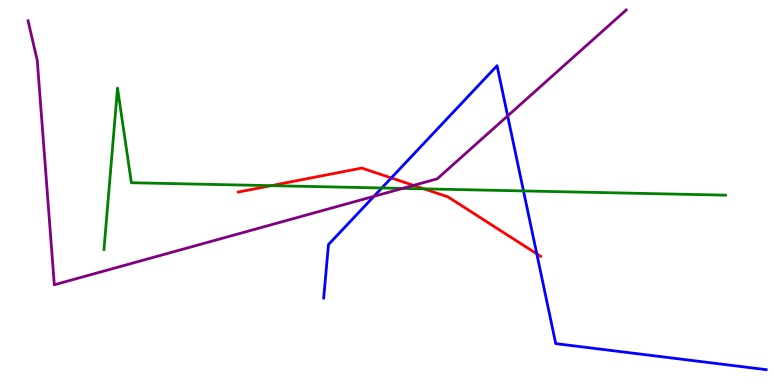[{'lines': ['blue', 'red'], 'intersections': [{'x': 5.05, 'y': 5.38}, {'x': 6.93, 'y': 3.41}]}, {'lines': ['green', 'red'], 'intersections': [{'x': 3.5, 'y': 5.18}, {'x': 5.47, 'y': 5.09}]}, {'lines': ['purple', 'red'], 'intersections': [{'x': 5.34, 'y': 5.19}]}, {'lines': ['blue', 'green'], 'intersections': [{'x': 4.93, 'y': 5.12}, {'x': 6.75, 'y': 5.04}]}, {'lines': ['blue', 'purple'], 'intersections': [{'x': 4.83, 'y': 4.9}, {'x': 6.55, 'y': 6.99}]}, {'lines': ['green', 'purple'], 'intersections': [{'x': 5.19, 'y': 5.11}]}]